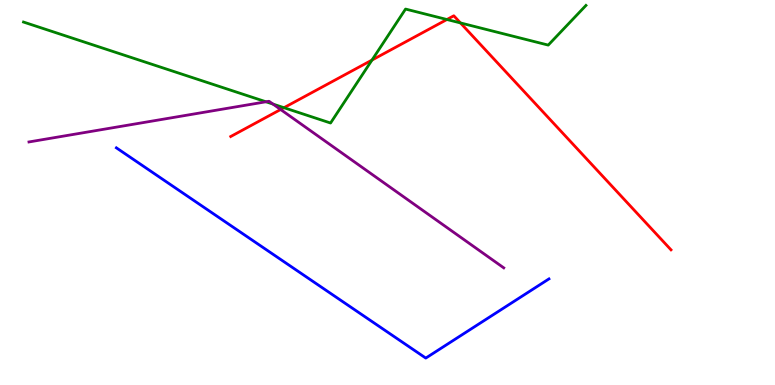[{'lines': ['blue', 'red'], 'intersections': []}, {'lines': ['green', 'red'], 'intersections': [{'x': 3.66, 'y': 7.2}, {'x': 4.8, 'y': 8.44}, {'x': 5.77, 'y': 9.49}, {'x': 5.94, 'y': 9.4}]}, {'lines': ['purple', 'red'], 'intersections': [{'x': 3.62, 'y': 7.16}]}, {'lines': ['blue', 'green'], 'intersections': []}, {'lines': ['blue', 'purple'], 'intersections': []}, {'lines': ['green', 'purple'], 'intersections': [{'x': 3.43, 'y': 7.36}, {'x': 3.52, 'y': 7.3}]}]